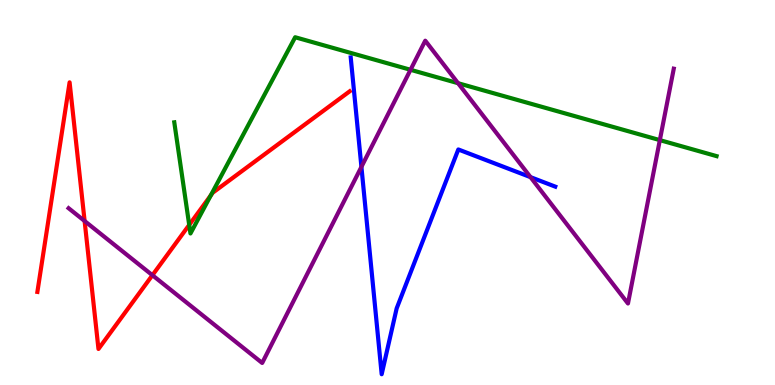[{'lines': ['blue', 'red'], 'intersections': []}, {'lines': ['green', 'red'], 'intersections': [{'x': 2.44, 'y': 4.16}, {'x': 2.72, 'y': 4.93}]}, {'lines': ['purple', 'red'], 'intersections': [{'x': 1.09, 'y': 4.26}, {'x': 1.97, 'y': 2.85}]}, {'lines': ['blue', 'green'], 'intersections': []}, {'lines': ['blue', 'purple'], 'intersections': [{'x': 4.66, 'y': 5.67}, {'x': 6.85, 'y': 5.4}]}, {'lines': ['green', 'purple'], 'intersections': [{'x': 5.3, 'y': 8.19}, {'x': 5.91, 'y': 7.84}, {'x': 8.51, 'y': 6.36}]}]